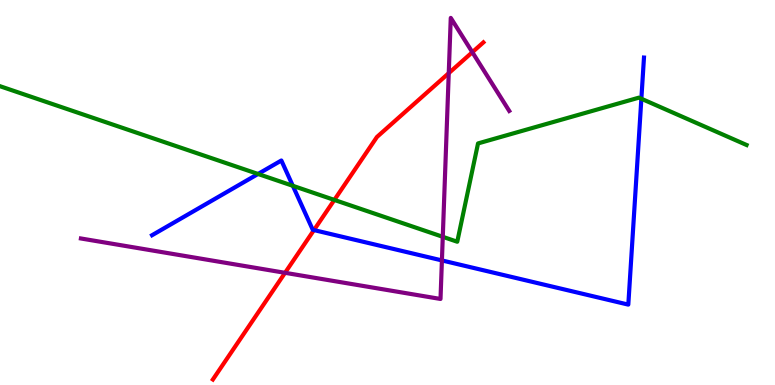[{'lines': ['blue', 'red'], 'intersections': [{'x': 4.05, 'y': 4.02}]}, {'lines': ['green', 'red'], 'intersections': [{'x': 4.31, 'y': 4.81}]}, {'lines': ['purple', 'red'], 'intersections': [{'x': 3.68, 'y': 2.91}, {'x': 5.79, 'y': 8.1}, {'x': 6.09, 'y': 8.64}]}, {'lines': ['blue', 'green'], 'intersections': [{'x': 3.33, 'y': 5.48}, {'x': 3.78, 'y': 5.17}, {'x': 8.28, 'y': 7.44}]}, {'lines': ['blue', 'purple'], 'intersections': [{'x': 5.7, 'y': 3.24}]}, {'lines': ['green', 'purple'], 'intersections': [{'x': 5.71, 'y': 3.85}]}]